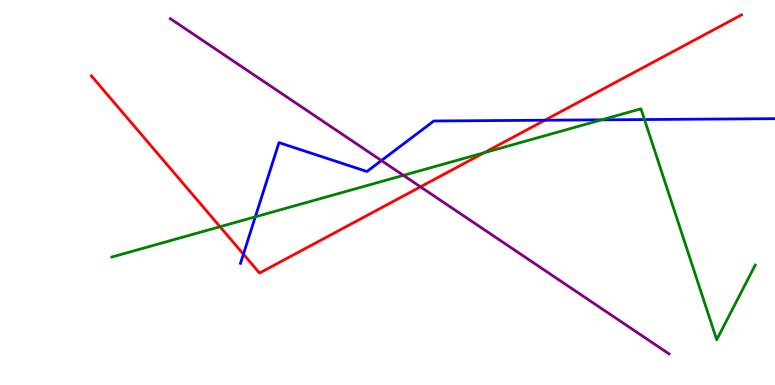[{'lines': ['blue', 'red'], 'intersections': [{'x': 3.14, 'y': 3.4}, {'x': 7.03, 'y': 6.88}]}, {'lines': ['green', 'red'], 'intersections': [{'x': 2.84, 'y': 4.11}, {'x': 6.25, 'y': 6.03}]}, {'lines': ['purple', 'red'], 'intersections': [{'x': 5.43, 'y': 5.15}]}, {'lines': ['blue', 'green'], 'intersections': [{'x': 3.29, 'y': 4.37}, {'x': 7.76, 'y': 6.89}, {'x': 8.32, 'y': 6.89}]}, {'lines': ['blue', 'purple'], 'intersections': [{'x': 4.92, 'y': 5.83}]}, {'lines': ['green', 'purple'], 'intersections': [{'x': 5.21, 'y': 5.45}]}]